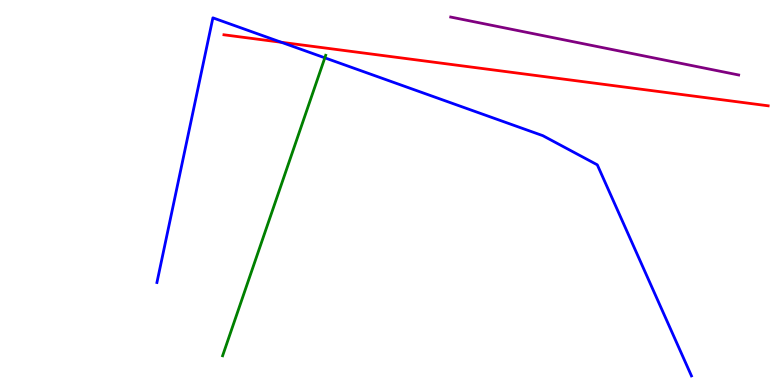[{'lines': ['blue', 'red'], 'intersections': [{'x': 3.63, 'y': 8.9}]}, {'lines': ['green', 'red'], 'intersections': []}, {'lines': ['purple', 'red'], 'intersections': []}, {'lines': ['blue', 'green'], 'intersections': [{'x': 4.19, 'y': 8.5}]}, {'lines': ['blue', 'purple'], 'intersections': []}, {'lines': ['green', 'purple'], 'intersections': []}]